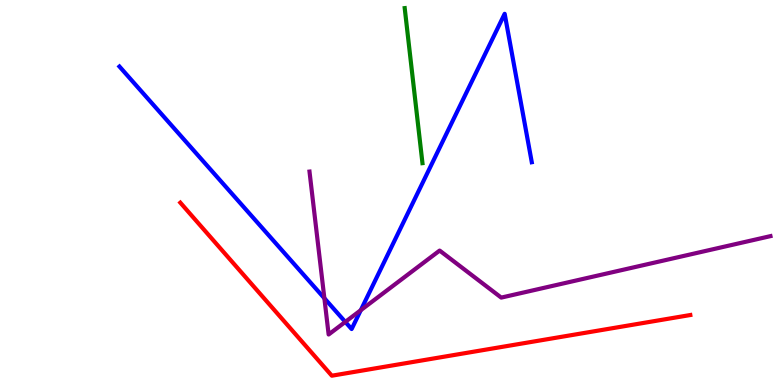[{'lines': ['blue', 'red'], 'intersections': []}, {'lines': ['green', 'red'], 'intersections': []}, {'lines': ['purple', 'red'], 'intersections': []}, {'lines': ['blue', 'green'], 'intersections': []}, {'lines': ['blue', 'purple'], 'intersections': [{'x': 4.19, 'y': 2.25}, {'x': 4.46, 'y': 1.64}, {'x': 4.66, 'y': 1.94}]}, {'lines': ['green', 'purple'], 'intersections': []}]